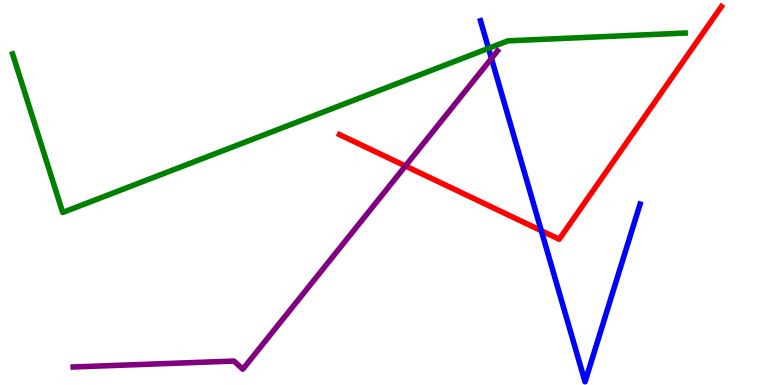[{'lines': ['blue', 'red'], 'intersections': [{'x': 6.98, 'y': 4.01}]}, {'lines': ['green', 'red'], 'intersections': []}, {'lines': ['purple', 'red'], 'intersections': [{'x': 5.23, 'y': 5.69}]}, {'lines': ['blue', 'green'], 'intersections': [{'x': 6.3, 'y': 8.74}]}, {'lines': ['blue', 'purple'], 'intersections': [{'x': 6.34, 'y': 8.48}]}, {'lines': ['green', 'purple'], 'intersections': []}]